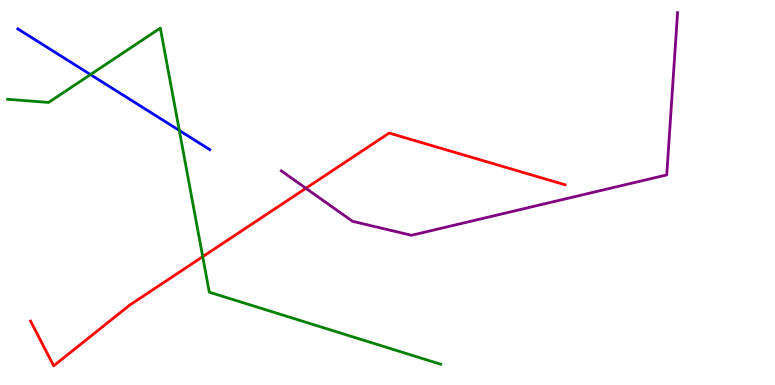[{'lines': ['blue', 'red'], 'intersections': []}, {'lines': ['green', 'red'], 'intersections': [{'x': 2.62, 'y': 3.33}]}, {'lines': ['purple', 'red'], 'intersections': [{'x': 3.95, 'y': 5.11}]}, {'lines': ['blue', 'green'], 'intersections': [{'x': 1.17, 'y': 8.06}, {'x': 2.31, 'y': 6.61}]}, {'lines': ['blue', 'purple'], 'intersections': []}, {'lines': ['green', 'purple'], 'intersections': []}]